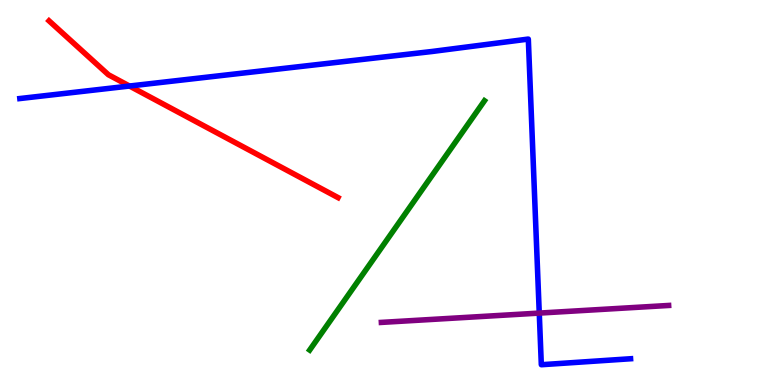[{'lines': ['blue', 'red'], 'intersections': [{'x': 1.67, 'y': 7.77}]}, {'lines': ['green', 'red'], 'intersections': []}, {'lines': ['purple', 'red'], 'intersections': []}, {'lines': ['blue', 'green'], 'intersections': []}, {'lines': ['blue', 'purple'], 'intersections': [{'x': 6.96, 'y': 1.87}]}, {'lines': ['green', 'purple'], 'intersections': []}]